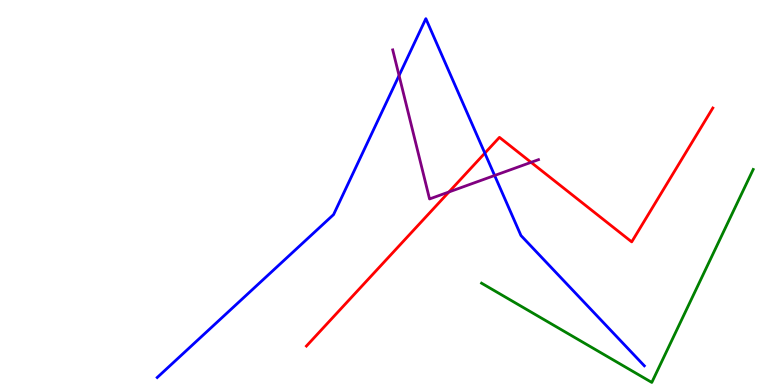[{'lines': ['blue', 'red'], 'intersections': [{'x': 6.26, 'y': 6.02}]}, {'lines': ['green', 'red'], 'intersections': []}, {'lines': ['purple', 'red'], 'intersections': [{'x': 5.79, 'y': 5.01}, {'x': 6.85, 'y': 5.78}]}, {'lines': ['blue', 'green'], 'intersections': []}, {'lines': ['blue', 'purple'], 'intersections': [{'x': 5.15, 'y': 8.04}, {'x': 6.38, 'y': 5.44}]}, {'lines': ['green', 'purple'], 'intersections': []}]